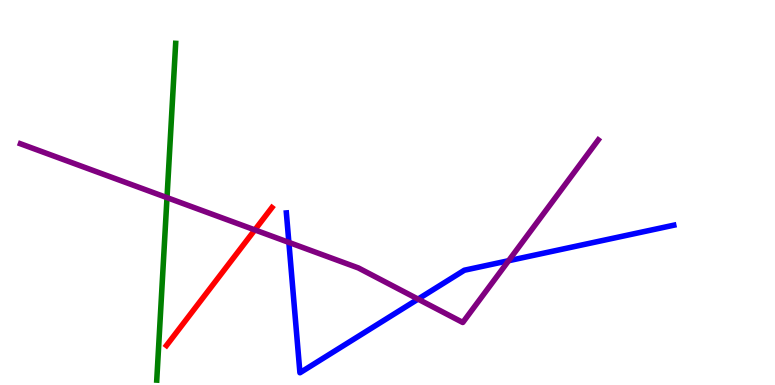[{'lines': ['blue', 'red'], 'intersections': []}, {'lines': ['green', 'red'], 'intersections': []}, {'lines': ['purple', 'red'], 'intersections': [{'x': 3.29, 'y': 4.03}]}, {'lines': ['blue', 'green'], 'intersections': []}, {'lines': ['blue', 'purple'], 'intersections': [{'x': 3.73, 'y': 3.7}, {'x': 5.39, 'y': 2.23}, {'x': 6.56, 'y': 3.23}]}, {'lines': ['green', 'purple'], 'intersections': [{'x': 2.15, 'y': 4.87}]}]